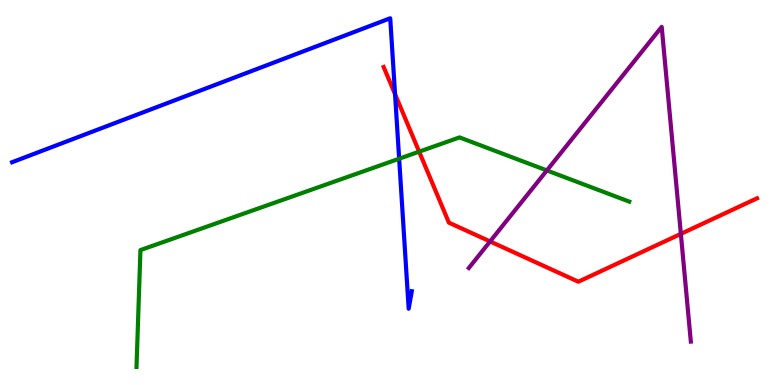[{'lines': ['blue', 'red'], 'intersections': [{'x': 5.1, 'y': 7.55}]}, {'lines': ['green', 'red'], 'intersections': [{'x': 5.41, 'y': 6.06}]}, {'lines': ['purple', 'red'], 'intersections': [{'x': 6.32, 'y': 3.73}, {'x': 8.79, 'y': 3.93}]}, {'lines': ['blue', 'green'], 'intersections': [{'x': 5.15, 'y': 5.88}]}, {'lines': ['blue', 'purple'], 'intersections': []}, {'lines': ['green', 'purple'], 'intersections': [{'x': 7.06, 'y': 5.57}]}]